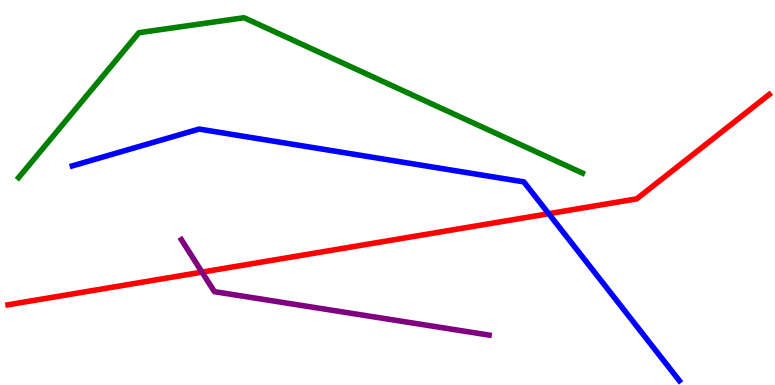[{'lines': ['blue', 'red'], 'intersections': [{'x': 7.08, 'y': 4.45}]}, {'lines': ['green', 'red'], 'intersections': []}, {'lines': ['purple', 'red'], 'intersections': [{'x': 2.61, 'y': 2.93}]}, {'lines': ['blue', 'green'], 'intersections': []}, {'lines': ['blue', 'purple'], 'intersections': []}, {'lines': ['green', 'purple'], 'intersections': []}]